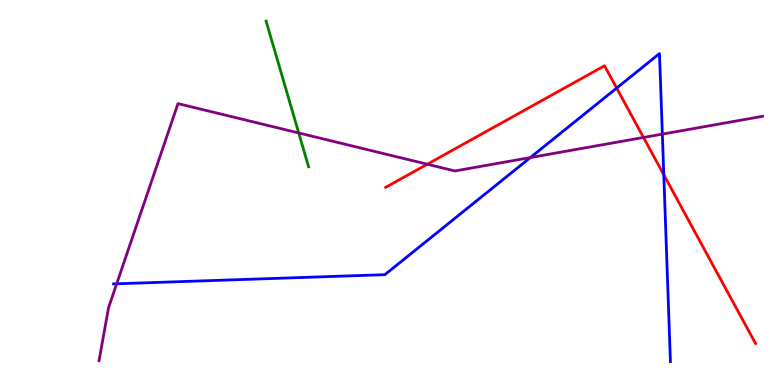[{'lines': ['blue', 'red'], 'intersections': [{'x': 7.96, 'y': 7.71}, {'x': 8.57, 'y': 5.46}]}, {'lines': ['green', 'red'], 'intersections': []}, {'lines': ['purple', 'red'], 'intersections': [{'x': 5.51, 'y': 5.73}, {'x': 8.3, 'y': 6.43}]}, {'lines': ['blue', 'green'], 'intersections': []}, {'lines': ['blue', 'purple'], 'intersections': [{'x': 1.51, 'y': 2.63}, {'x': 6.84, 'y': 5.91}, {'x': 8.55, 'y': 6.52}]}, {'lines': ['green', 'purple'], 'intersections': [{'x': 3.85, 'y': 6.55}]}]